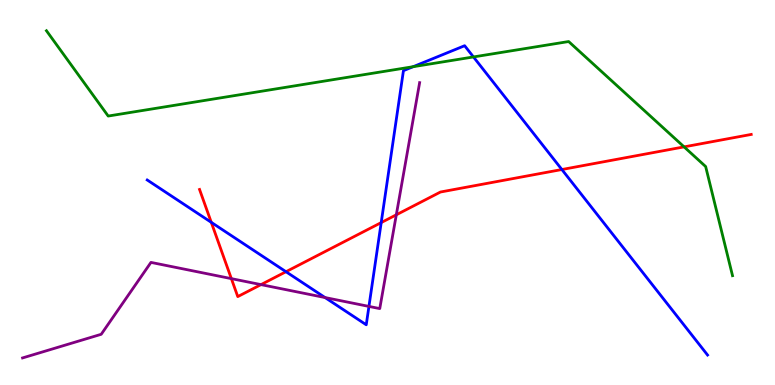[{'lines': ['blue', 'red'], 'intersections': [{'x': 2.73, 'y': 4.23}, {'x': 3.69, 'y': 2.94}, {'x': 4.92, 'y': 4.22}, {'x': 7.25, 'y': 5.6}]}, {'lines': ['green', 'red'], 'intersections': [{'x': 8.83, 'y': 6.19}]}, {'lines': ['purple', 'red'], 'intersections': [{'x': 2.99, 'y': 2.76}, {'x': 3.37, 'y': 2.61}, {'x': 5.11, 'y': 4.42}]}, {'lines': ['blue', 'green'], 'intersections': [{'x': 5.33, 'y': 8.27}, {'x': 6.11, 'y': 8.52}]}, {'lines': ['blue', 'purple'], 'intersections': [{'x': 4.19, 'y': 2.27}, {'x': 4.76, 'y': 2.04}]}, {'lines': ['green', 'purple'], 'intersections': []}]